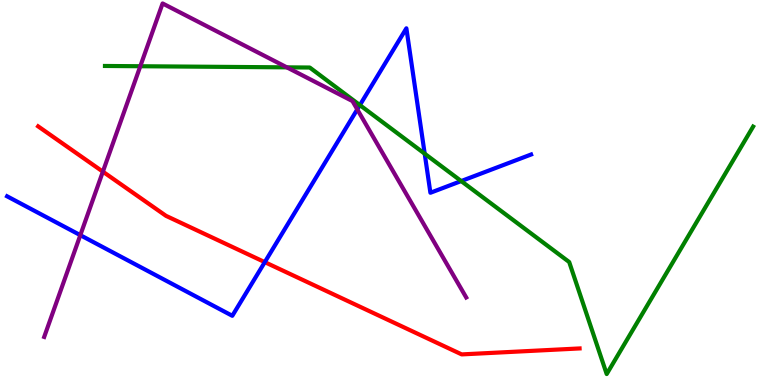[{'lines': ['blue', 'red'], 'intersections': [{'x': 3.42, 'y': 3.19}]}, {'lines': ['green', 'red'], 'intersections': []}, {'lines': ['purple', 'red'], 'intersections': [{'x': 1.33, 'y': 5.54}]}, {'lines': ['blue', 'green'], 'intersections': [{'x': 4.64, 'y': 7.27}, {'x': 5.48, 'y': 6.01}, {'x': 5.95, 'y': 5.3}]}, {'lines': ['blue', 'purple'], 'intersections': [{'x': 1.04, 'y': 3.89}, {'x': 4.61, 'y': 7.16}]}, {'lines': ['green', 'purple'], 'intersections': [{'x': 1.81, 'y': 8.28}, {'x': 3.7, 'y': 8.25}]}]